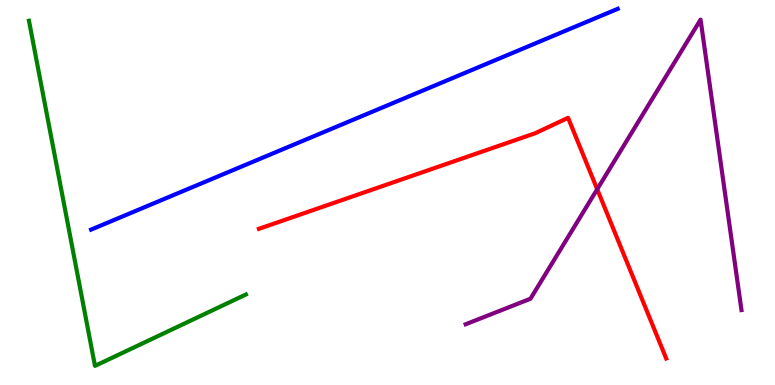[{'lines': ['blue', 'red'], 'intersections': []}, {'lines': ['green', 'red'], 'intersections': []}, {'lines': ['purple', 'red'], 'intersections': [{'x': 7.71, 'y': 5.08}]}, {'lines': ['blue', 'green'], 'intersections': []}, {'lines': ['blue', 'purple'], 'intersections': []}, {'lines': ['green', 'purple'], 'intersections': []}]